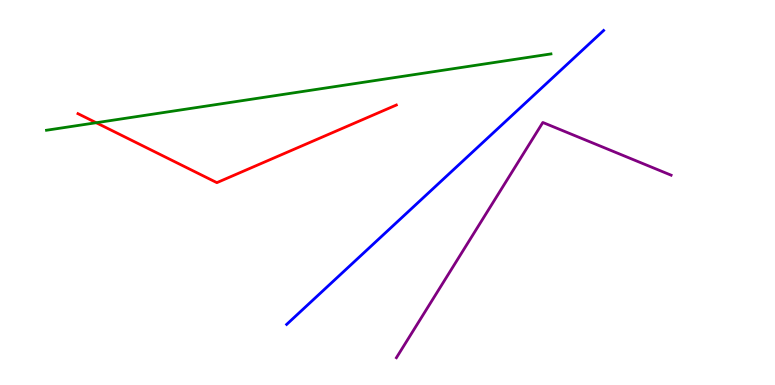[{'lines': ['blue', 'red'], 'intersections': []}, {'lines': ['green', 'red'], 'intersections': [{'x': 1.24, 'y': 6.81}]}, {'lines': ['purple', 'red'], 'intersections': []}, {'lines': ['blue', 'green'], 'intersections': []}, {'lines': ['blue', 'purple'], 'intersections': []}, {'lines': ['green', 'purple'], 'intersections': []}]